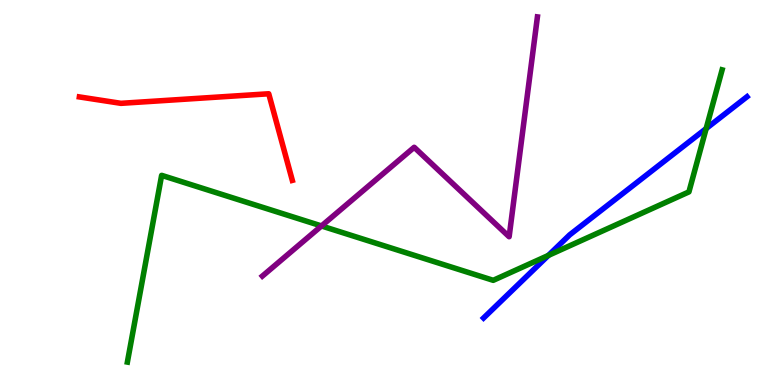[{'lines': ['blue', 'red'], 'intersections': []}, {'lines': ['green', 'red'], 'intersections': []}, {'lines': ['purple', 'red'], 'intersections': []}, {'lines': ['blue', 'green'], 'intersections': [{'x': 7.08, 'y': 3.37}, {'x': 9.11, 'y': 6.66}]}, {'lines': ['blue', 'purple'], 'intersections': []}, {'lines': ['green', 'purple'], 'intersections': [{'x': 4.15, 'y': 4.13}]}]